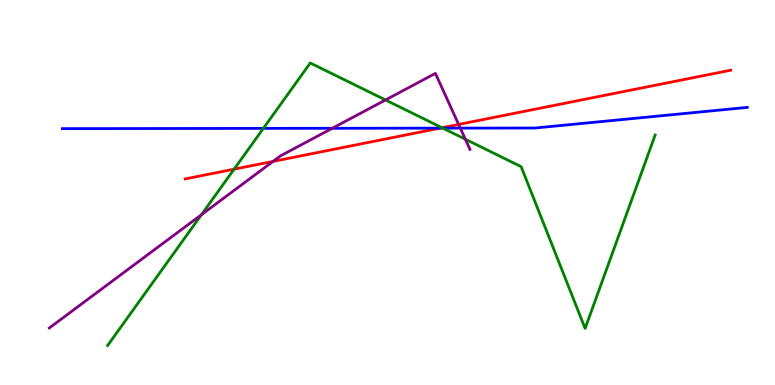[{'lines': ['blue', 'red'], 'intersections': [{'x': 5.68, 'y': 6.67}]}, {'lines': ['green', 'red'], 'intersections': [{'x': 3.02, 'y': 5.61}, {'x': 5.7, 'y': 6.68}]}, {'lines': ['purple', 'red'], 'intersections': [{'x': 3.52, 'y': 5.81}, {'x': 5.92, 'y': 6.77}]}, {'lines': ['blue', 'green'], 'intersections': [{'x': 3.4, 'y': 6.67}, {'x': 5.71, 'y': 6.67}]}, {'lines': ['blue', 'purple'], 'intersections': [{'x': 4.29, 'y': 6.67}, {'x': 5.94, 'y': 6.67}]}, {'lines': ['green', 'purple'], 'intersections': [{'x': 2.6, 'y': 4.42}, {'x': 4.97, 'y': 7.4}, {'x': 6.0, 'y': 6.38}]}]